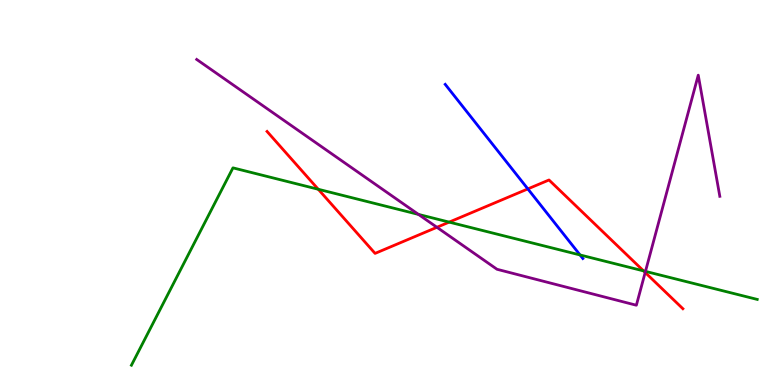[{'lines': ['blue', 'red'], 'intersections': [{'x': 6.81, 'y': 5.09}]}, {'lines': ['green', 'red'], 'intersections': [{'x': 4.11, 'y': 5.08}, {'x': 5.8, 'y': 4.23}, {'x': 8.3, 'y': 2.96}]}, {'lines': ['purple', 'red'], 'intersections': [{'x': 5.64, 'y': 4.1}, {'x': 8.32, 'y': 2.92}]}, {'lines': ['blue', 'green'], 'intersections': [{'x': 7.48, 'y': 3.38}]}, {'lines': ['blue', 'purple'], 'intersections': []}, {'lines': ['green', 'purple'], 'intersections': [{'x': 5.4, 'y': 4.43}, {'x': 8.33, 'y': 2.95}]}]